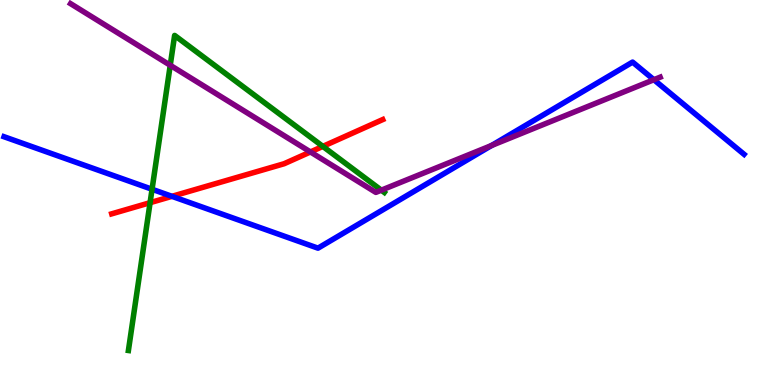[{'lines': ['blue', 'red'], 'intersections': [{'x': 2.22, 'y': 4.9}]}, {'lines': ['green', 'red'], 'intersections': [{'x': 1.94, 'y': 4.74}, {'x': 4.17, 'y': 6.2}]}, {'lines': ['purple', 'red'], 'intersections': [{'x': 4.01, 'y': 6.05}]}, {'lines': ['blue', 'green'], 'intersections': [{'x': 1.96, 'y': 5.08}]}, {'lines': ['blue', 'purple'], 'intersections': [{'x': 6.34, 'y': 6.22}, {'x': 8.44, 'y': 7.93}]}, {'lines': ['green', 'purple'], 'intersections': [{'x': 2.2, 'y': 8.3}, {'x': 4.92, 'y': 5.06}]}]